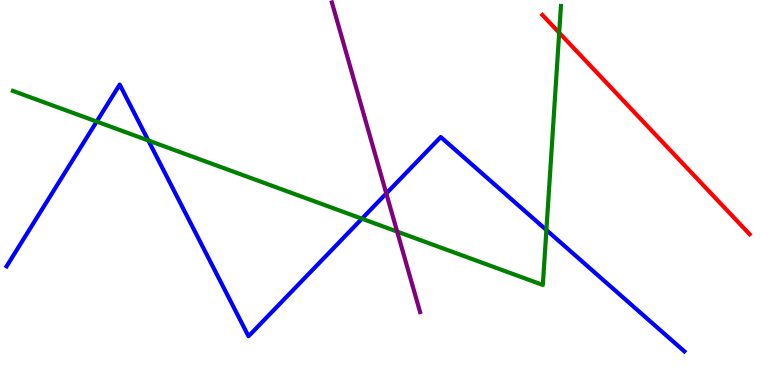[{'lines': ['blue', 'red'], 'intersections': []}, {'lines': ['green', 'red'], 'intersections': [{'x': 7.22, 'y': 9.15}]}, {'lines': ['purple', 'red'], 'intersections': []}, {'lines': ['blue', 'green'], 'intersections': [{'x': 1.25, 'y': 6.84}, {'x': 1.91, 'y': 6.35}, {'x': 4.67, 'y': 4.32}, {'x': 7.05, 'y': 4.03}]}, {'lines': ['blue', 'purple'], 'intersections': [{'x': 4.98, 'y': 4.98}]}, {'lines': ['green', 'purple'], 'intersections': [{'x': 5.12, 'y': 3.98}]}]